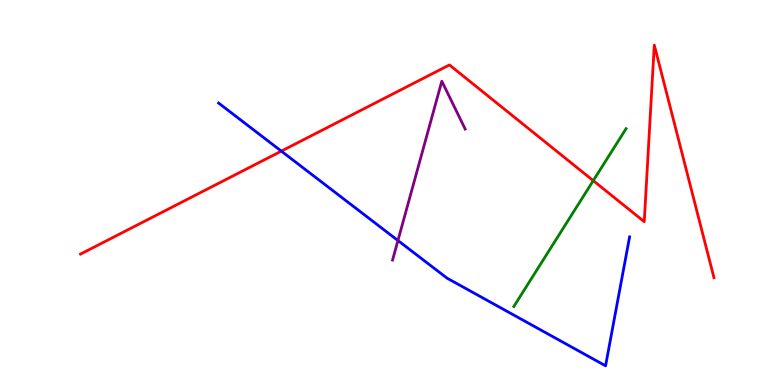[{'lines': ['blue', 'red'], 'intersections': [{'x': 3.63, 'y': 6.07}]}, {'lines': ['green', 'red'], 'intersections': [{'x': 7.65, 'y': 5.31}]}, {'lines': ['purple', 'red'], 'intersections': []}, {'lines': ['blue', 'green'], 'intersections': []}, {'lines': ['blue', 'purple'], 'intersections': [{'x': 5.13, 'y': 3.75}]}, {'lines': ['green', 'purple'], 'intersections': []}]